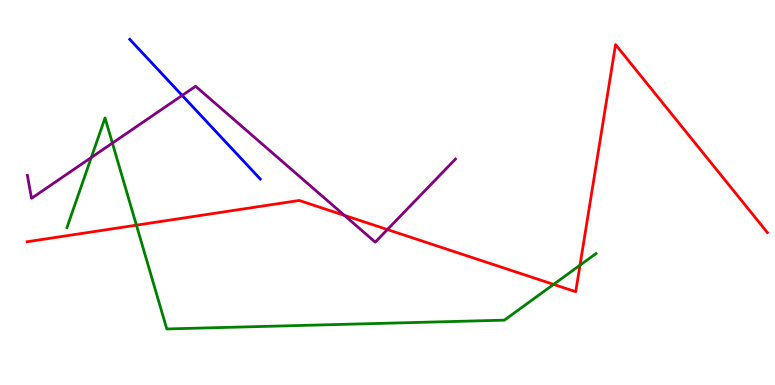[{'lines': ['blue', 'red'], 'intersections': []}, {'lines': ['green', 'red'], 'intersections': [{'x': 1.76, 'y': 4.15}, {'x': 7.14, 'y': 2.61}, {'x': 7.48, 'y': 3.11}]}, {'lines': ['purple', 'red'], 'intersections': [{'x': 4.44, 'y': 4.41}, {'x': 5.0, 'y': 4.04}]}, {'lines': ['blue', 'green'], 'intersections': []}, {'lines': ['blue', 'purple'], 'intersections': [{'x': 2.35, 'y': 7.52}]}, {'lines': ['green', 'purple'], 'intersections': [{'x': 1.18, 'y': 5.91}, {'x': 1.45, 'y': 6.28}]}]